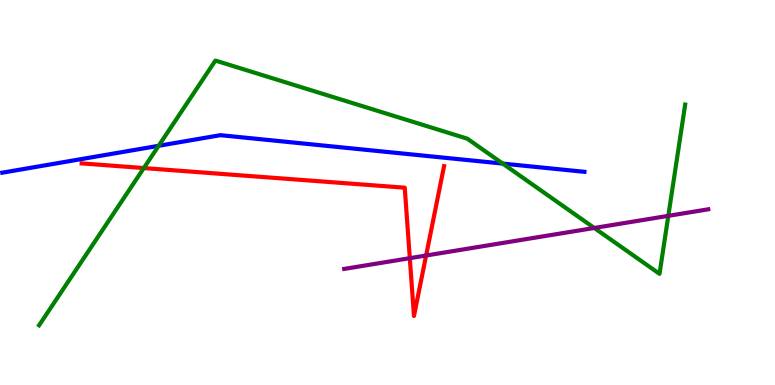[{'lines': ['blue', 'red'], 'intersections': []}, {'lines': ['green', 'red'], 'intersections': [{'x': 1.86, 'y': 5.63}]}, {'lines': ['purple', 'red'], 'intersections': [{'x': 5.29, 'y': 3.29}, {'x': 5.5, 'y': 3.36}]}, {'lines': ['blue', 'green'], 'intersections': [{'x': 2.05, 'y': 6.21}, {'x': 6.49, 'y': 5.75}]}, {'lines': ['blue', 'purple'], 'intersections': []}, {'lines': ['green', 'purple'], 'intersections': [{'x': 7.67, 'y': 4.08}, {'x': 8.62, 'y': 4.39}]}]